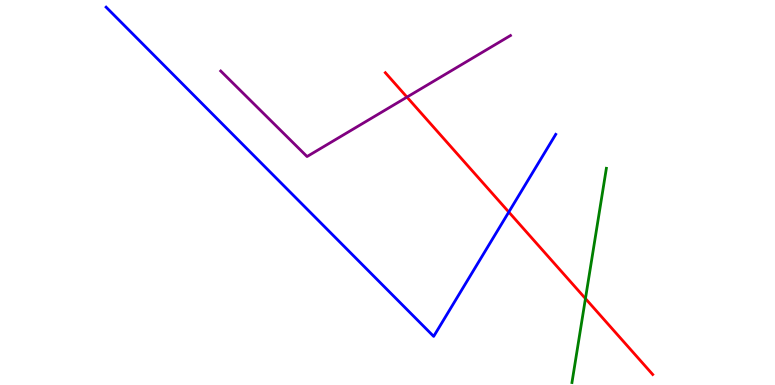[{'lines': ['blue', 'red'], 'intersections': [{'x': 6.57, 'y': 4.49}]}, {'lines': ['green', 'red'], 'intersections': [{'x': 7.55, 'y': 2.24}]}, {'lines': ['purple', 'red'], 'intersections': [{'x': 5.25, 'y': 7.48}]}, {'lines': ['blue', 'green'], 'intersections': []}, {'lines': ['blue', 'purple'], 'intersections': []}, {'lines': ['green', 'purple'], 'intersections': []}]